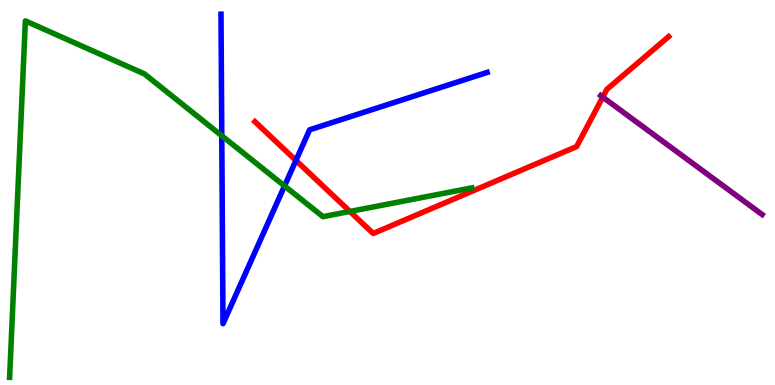[{'lines': ['blue', 'red'], 'intersections': [{'x': 3.82, 'y': 5.83}]}, {'lines': ['green', 'red'], 'intersections': [{'x': 4.51, 'y': 4.51}]}, {'lines': ['purple', 'red'], 'intersections': [{'x': 7.78, 'y': 7.48}]}, {'lines': ['blue', 'green'], 'intersections': [{'x': 2.86, 'y': 6.47}, {'x': 3.67, 'y': 5.17}]}, {'lines': ['blue', 'purple'], 'intersections': []}, {'lines': ['green', 'purple'], 'intersections': []}]